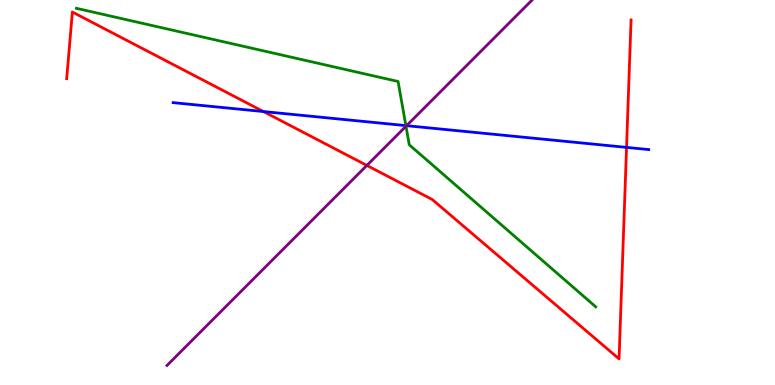[{'lines': ['blue', 'red'], 'intersections': [{'x': 3.4, 'y': 7.1}, {'x': 8.08, 'y': 6.17}]}, {'lines': ['green', 'red'], 'intersections': []}, {'lines': ['purple', 'red'], 'intersections': [{'x': 4.73, 'y': 5.7}]}, {'lines': ['blue', 'green'], 'intersections': [{'x': 5.24, 'y': 6.74}]}, {'lines': ['blue', 'purple'], 'intersections': [{'x': 5.25, 'y': 6.74}]}, {'lines': ['green', 'purple'], 'intersections': [{'x': 5.24, 'y': 6.72}]}]